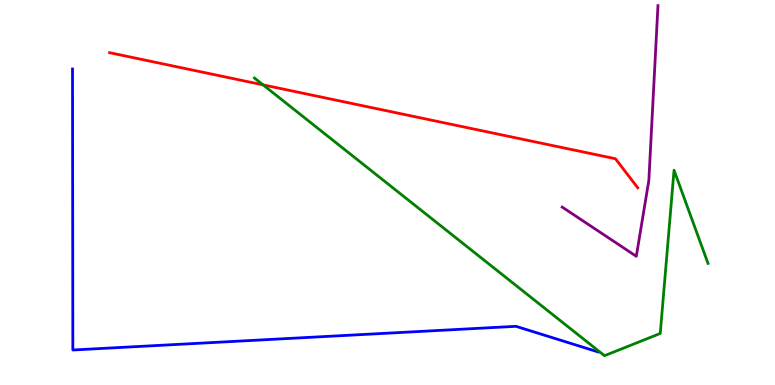[{'lines': ['blue', 'red'], 'intersections': []}, {'lines': ['green', 'red'], 'intersections': [{'x': 3.39, 'y': 7.8}]}, {'lines': ['purple', 'red'], 'intersections': []}, {'lines': ['blue', 'green'], 'intersections': []}, {'lines': ['blue', 'purple'], 'intersections': []}, {'lines': ['green', 'purple'], 'intersections': []}]